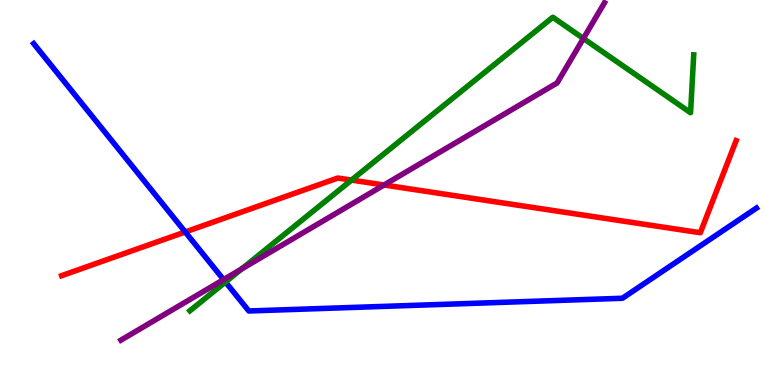[{'lines': ['blue', 'red'], 'intersections': [{'x': 2.39, 'y': 3.97}]}, {'lines': ['green', 'red'], 'intersections': [{'x': 4.54, 'y': 5.32}]}, {'lines': ['purple', 'red'], 'intersections': [{'x': 4.96, 'y': 5.19}]}, {'lines': ['blue', 'green'], 'intersections': [{'x': 2.91, 'y': 2.68}]}, {'lines': ['blue', 'purple'], 'intersections': [{'x': 2.88, 'y': 2.74}]}, {'lines': ['green', 'purple'], 'intersections': [{'x': 3.12, 'y': 3.01}, {'x': 7.53, 'y': 9.0}]}]